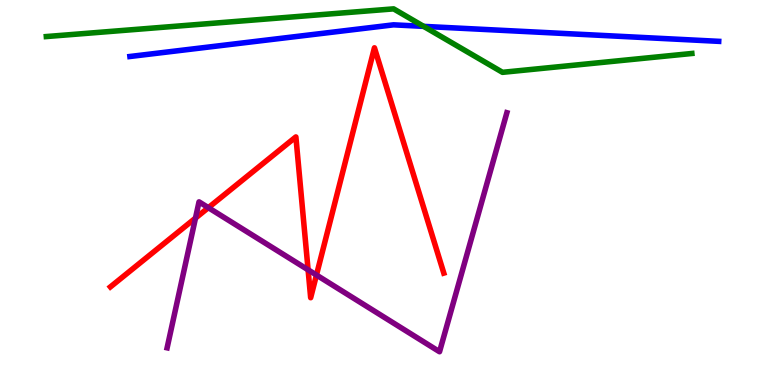[{'lines': ['blue', 'red'], 'intersections': []}, {'lines': ['green', 'red'], 'intersections': []}, {'lines': ['purple', 'red'], 'intersections': [{'x': 2.52, 'y': 4.34}, {'x': 2.69, 'y': 4.61}, {'x': 3.98, 'y': 2.99}, {'x': 4.08, 'y': 2.86}]}, {'lines': ['blue', 'green'], 'intersections': [{'x': 5.47, 'y': 9.32}]}, {'lines': ['blue', 'purple'], 'intersections': []}, {'lines': ['green', 'purple'], 'intersections': []}]